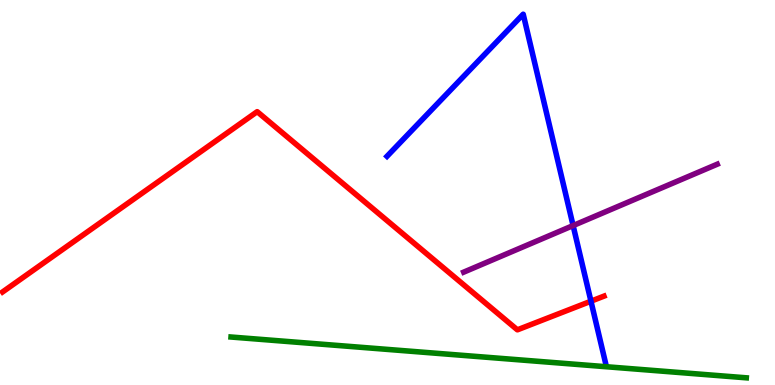[{'lines': ['blue', 'red'], 'intersections': [{'x': 7.63, 'y': 2.18}]}, {'lines': ['green', 'red'], 'intersections': []}, {'lines': ['purple', 'red'], 'intersections': []}, {'lines': ['blue', 'green'], 'intersections': []}, {'lines': ['blue', 'purple'], 'intersections': [{'x': 7.39, 'y': 4.14}]}, {'lines': ['green', 'purple'], 'intersections': []}]